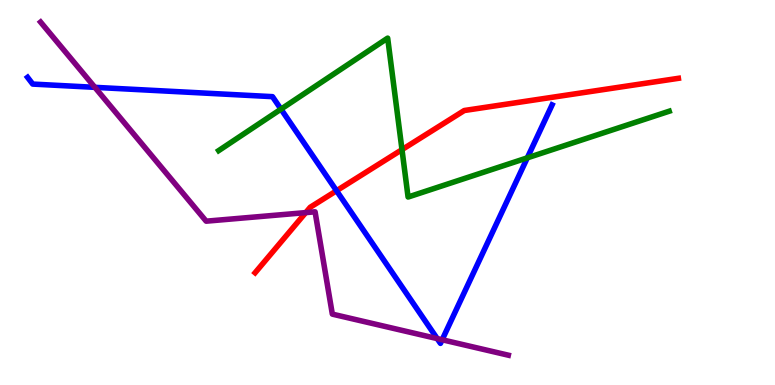[{'lines': ['blue', 'red'], 'intersections': [{'x': 4.34, 'y': 5.05}]}, {'lines': ['green', 'red'], 'intersections': [{'x': 5.19, 'y': 6.11}]}, {'lines': ['purple', 'red'], 'intersections': [{'x': 3.94, 'y': 4.48}]}, {'lines': ['blue', 'green'], 'intersections': [{'x': 3.63, 'y': 7.17}, {'x': 6.8, 'y': 5.9}]}, {'lines': ['blue', 'purple'], 'intersections': [{'x': 1.22, 'y': 7.73}, {'x': 5.64, 'y': 1.21}, {'x': 5.71, 'y': 1.18}]}, {'lines': ['green', 'purple'], 'intersections': []}]